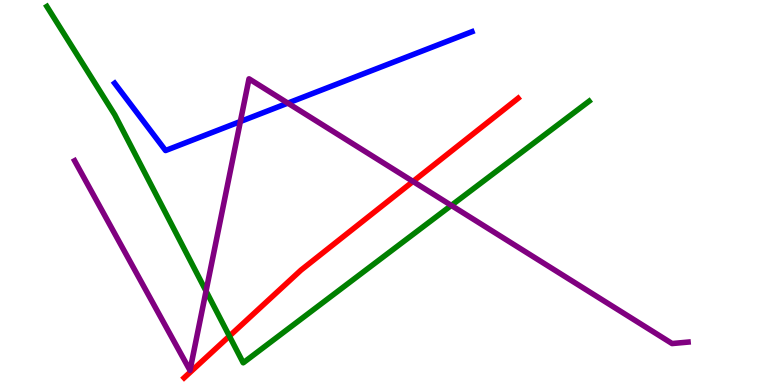[{'lines': ['blue', 'red'], 'intersections': []}, {'lines': ['green', 'red'], 'intersections': [{'x': 2.96, 'y': 1.27}]}, {'lines': ['purple', 'red'], 'intersections': [{'x': 5.33, 'y': 5.29}]}, {'lines': ['blue', 'green'], 'intersections': []}, {'lines': ['blue', 'purple'], 'intersections': [{'x': 3.1, 'y': 6.84}, {'x': 3.71, 'y': 7.32}]}, {'lines': ['green', 'purple'], 'intersections': [{'x': 2.66, 'y': 2.44}, {'x': 5.82, 'y': 4.66}]}]